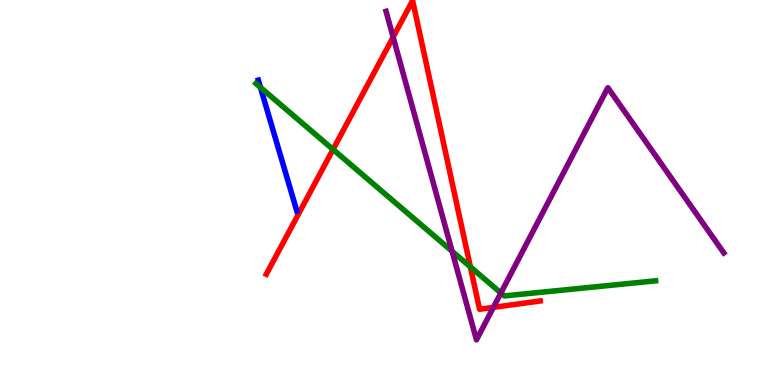[{'lines': ['blue', 'red'], 'intersections': []}, {'lines': ['green', 'red'], 'intersections': [{'x': 4.3, 'y': 6.12}, {'x': 6.07, 'y': 3.07}]}, {'lines': ['purple', 'red'], 'intersections': [{'x': 5.07, 'y': 9.04}, {'x': 6.37, 'y': 2.02}]}, {'lines': ['blue', 'green'], 'intersections': [{'x': 3.36, 'y': 7.73}]}, {'lines': ['blue', 'purple'], 'intersections': []}, {'lines': ['green', 'purple'], 'intersections': [{'x': 5.83, 'y': 3.47}, {'x': 6.46, 'y': 2.39}]}]